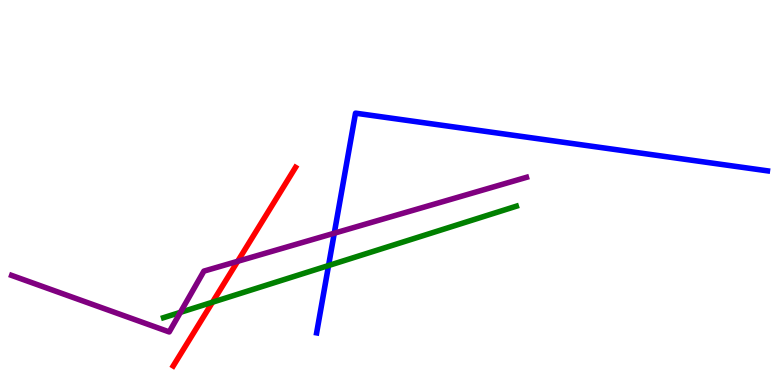[{'lines': ['blue', 'red'], 'intersections': []}, {'lines': ['green', 'red'], 'intersections': [{'x': 2.74, 'y': 2.15}]}, {'lines': ['purple', 'red'], 'intersections': [{'x': 3.07, 'y': 3.21}]}, {'lines': ['blue', 'green'], 'intersections': [{'x': 4.24, 'y': 3.1}]}, {'lines': ['blue', 'purple'], 'intersections': [{'x': 4.31, 'y': 3.94}]}, {'lines': ['green', 'purple'], 'intersections': [{'x': 2.33, 'y': 1.89}]}]